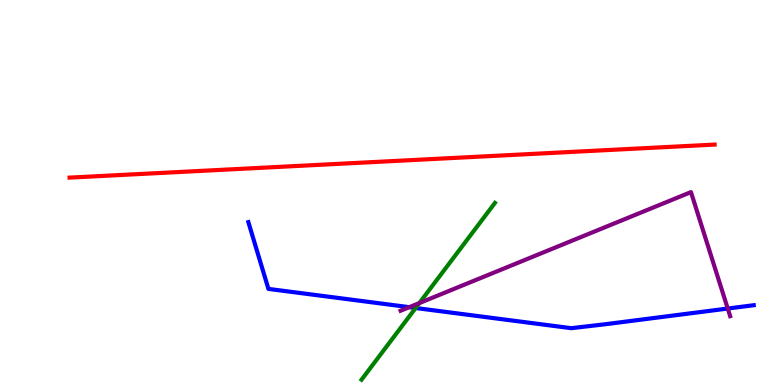[{'lines': ['blue', 'red'], 'intersections': []}, {'lines': ['green', 'red'], 'intersections': []}, {'lines': ['purple', 'red'], 'intersections': []}, {'lines': ['blue', 'green'], 'intersections': [{'x': 5.36, 'y': 2.0}]}, {'lines': ['blue', 'purple'], 'intersections': [{'x': 5.28, 'y': 2.02}, {'x': 9.39, 'y': 1.99}]}, {'lines': ['green', 'purple'], 'intersections': [{'x': 5.41, 'y': 2.13}]}]